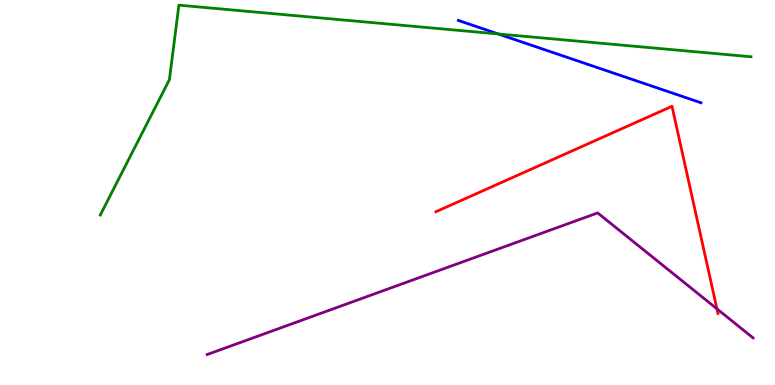[{'lines': ['blue', 'red'], 'intersections': []}, {'lines': ['green', 'red'], 'intersections': []}, {'lines': ['purple', 'red'], 'intersections': [{'x': 9.25, 'y': 1.98}]}, {'lines': ['blue', 'green'], 'intersections': [{'x': 6.43, 'y': 9.12}]}, {'lines': ['blue', 'purple'], 'intersections': []}, {'lines': ['green', 'purple'], 'intersections': []}]